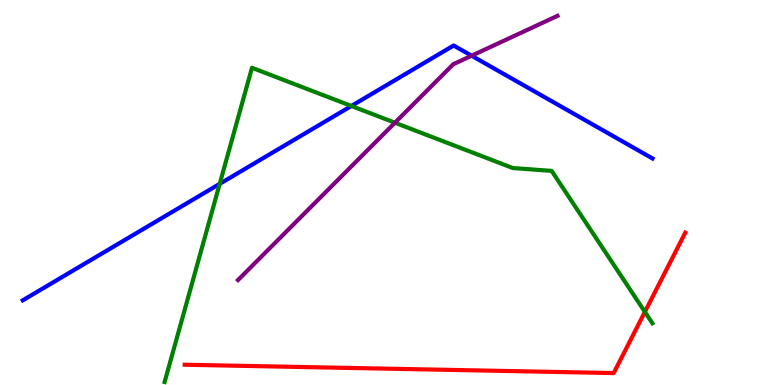[{'lines': ['blue', 'red'], 'intersections': []}, {'lines': ['green', 'red'], 'intersections': [{'x': 8.32, 'y': 1.9}]}, {'lines': ['purple', 'red'], 'intersections': []}, {'lines': ['blue', 'green'], 'intersections': [{'x': 2.84, 'y': 5.22}, {'x': 4.53, 'y': 7.25}]}, {'lines': ['blue', 'purple'], 'intersections': [{'x': 6.09, 'y': 8.55}]}, {'lines': ['green', 'purple'], 'intersections': [{'x': 5.1, 'y': 6.81}]}]